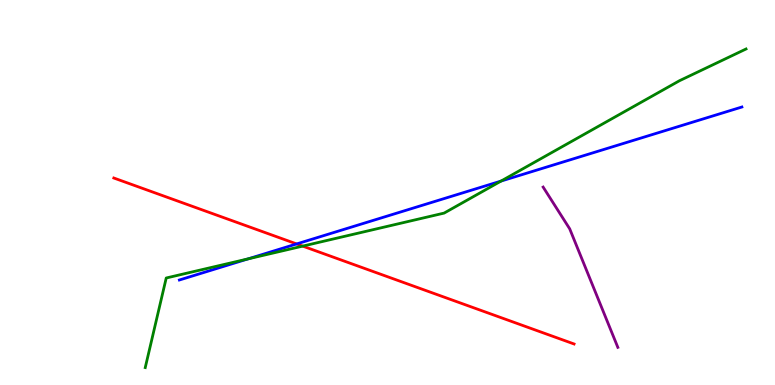[{'lines': ['blue', 'red'], 'intersections': [{'x': 3.83, 'y': 3.66}]}, {'lines': ['green', 'red'], 'intersections': [{'x': 3.91, 'y': 3.61}]}, {'lines': ['purple', 'red'], 'intersections': []}, {'lines': ['blue', 'green'], 'intersections': [{'x': 3.2, 'y': 3.28}, {'x': 6.46, 'y': 5.3}]}, {'lines': ['blue', 'purple'], 'intersections': []}, {'lines': ['green', 'purple'], 'intersections': []}]